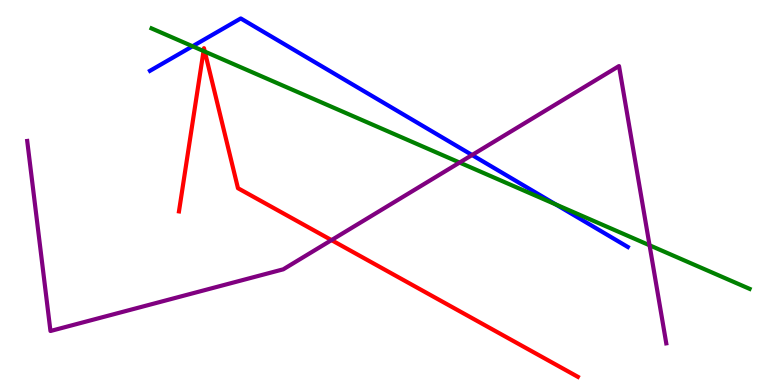[{'lines': ['blue', 'red'], 'intersections': []}, {'lines': ['green', 'red'], 'intersections': [{'x': 2.63, 'y': 8.67}, {'x': 2.64, 'y': 8.66}]}, {'lines': ['purple', 'red'], 'intersections': [{'x': 4.28, 'y': 3.76}]}, {'lines': ['blue', 'green'], 'intersections': [{'x': 2.48, 'y': 8.8}, {'x': 7.17, 'y': 4.69}]}, {'lines': ['blue', 'purple'], 'intersections': [{'x': 6.09, 'y': 5.97}]}, {'lines': ['green', 'purple'], 'intersections': [{'x': 5.93, 'y': 5.78}, {'x': 8.38, 'y': 3.63}]}]